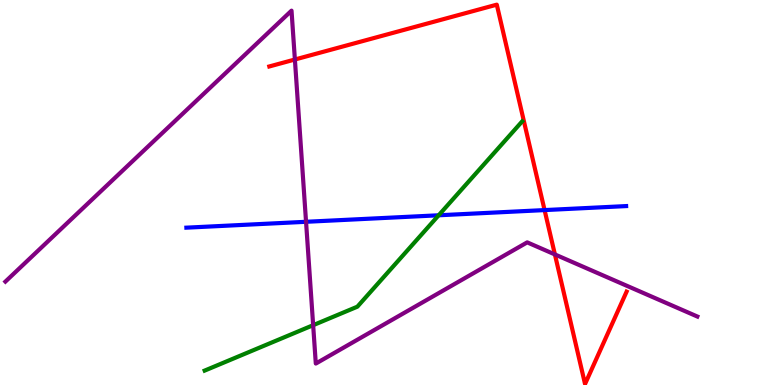[{'lines': ['blue', 'red'], 'intersections': [{'x': 7.03, 'y': 4.54}]}, {'lines': ['green', 'red'], 'intersections': []}, {'lines': ['purple', 'red'], 'intersections': [{'x': 3.8, 'y': 8.45}, {'x': 7.16, 'y': 3.39}]}, {'lines': ['blue', 'green'], 'intersections': [{'x': 5.66, 'y': 4.41}]}, {'lines': ['blue', 'purple'], 'intersections': [{'x': 3.95, 'y': 4.24}]}, {'lines': ['green', 'purple'], 'intersections': [{'x': 4.04, 'y': 1.55}]}]